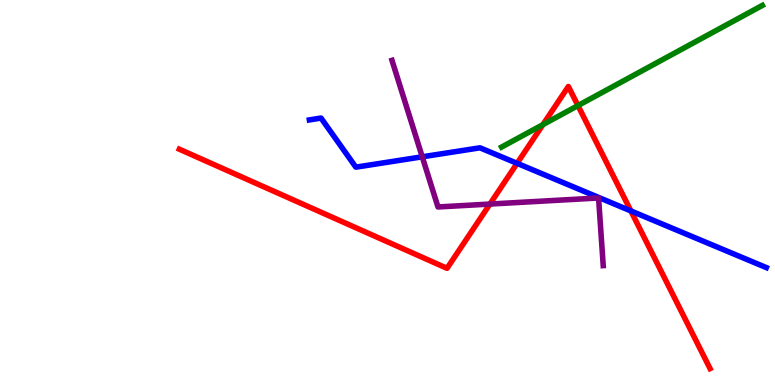[{'lines': ['blue', 'red'], 'intersections': [{'x': 6.67, 'y': 5.76}, {'x': 8.14, 'y': 4.52}]}, {'lines': ['green', 'red'], 'intersections': [{'x': 7.01, 'y': 6.76}, {'x': 7.46, 'y': 7.26}]}, {'lines': ['purple', 'red'], 'intersections': [{'x': 6.32, 'y': 4.7}]}, {'lines': ['blue', 'green'], 'intersections': []}, {'lines': ['blue', 'purple'], 'intersections': [{'x': 5.45, 'y': 5.93}]}, {'lines': ['green', 'purple'], 'intersections': []}]